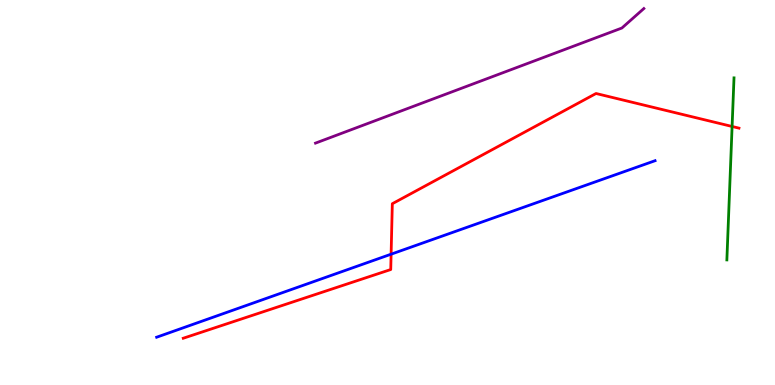[{'lines': ['blue', 'red'], 'intersections': [{'x': 5.05, 'y': 3.4}]}, {'lines': ['green', 'red'], 'intersections': [{'x': 9.45, 'y': 6.72}]}, {'lines': ['purple', 'red'], 'intersections': []}, {'lines': ['blue', 'green'], 'intersections': []}, {'lines': ['blue', 'purple'], 'intersections': []}, {'lines': ['green', 'purple'], 'intersections': []}]